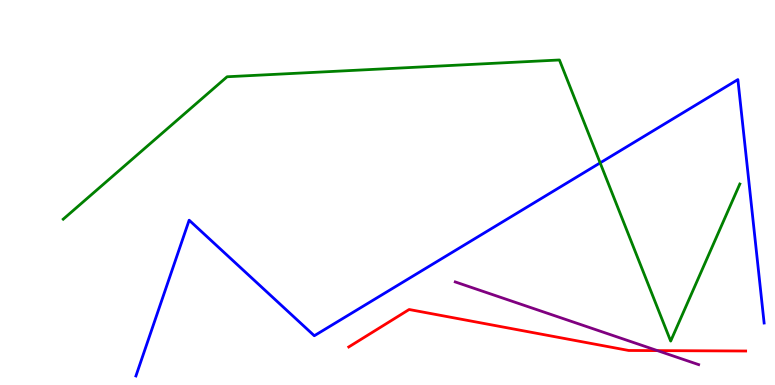[{'lines': ['blue', 'red'], 'intersections': []}, {'lines': ['green', 'red'], 'intersections': []}, {'lines': ['purple', 'red'], 'intersections': [{'x': 8.48, 'y': 0.893}]}, {'lines': ['blue', 'green'], 'intersections': [{'x': 7.74, 'y': 5.77}]}, {'lines': ['blue', 'purple'], 'intersections': []}, {'lines': ['green', 'purple'], 'intersections': []}]